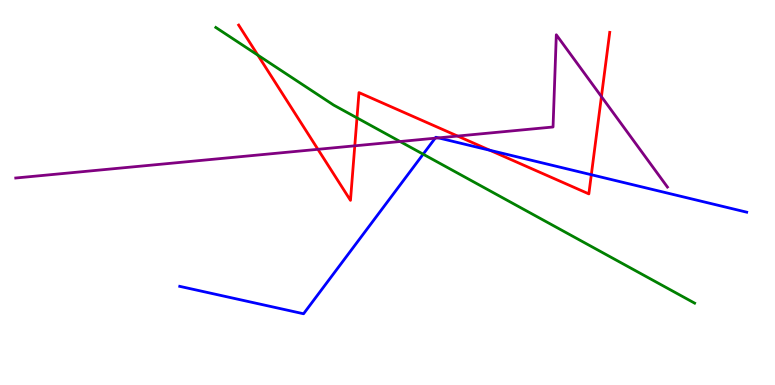[{'lines': ['blue', 'red'], 'intersections': [{'x': 6.32, 'y': 6.1}, {'x': 7.63, 'y': 5.46}]}, {'lines': ['green', 'red'], 'intersections': [{'x': 3.33, 'y': 8.57}, {'x': 4.61, 'y': 6.94}]}, {'lines': ['purple', 'red'], 'intersections': [{'x': 4.1, 'y': 6.12}, {'x': 4.58, 'y': 6.21}, {'x': 5.9, 'y': 6.47}, {'x': 7.76, 'y': 7.49}]}, {'lines': ['blue', 'green'], 'intersections': [{'x': 5.46, 'y': 6.0}]}, {'lines': ['blue', 'purple'], 'intersections': [{'x': 5.61, 'y': 6.41}, {'x': 5.66, 'y': 6.42}]}, {'lines': ['green', 'purple'], 'intersections': [{'x': 5.16, 'y': 6.32}]}]